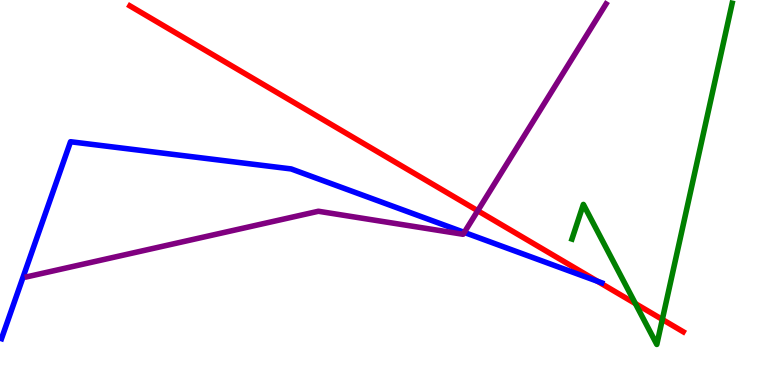[{'lines': ['blue', 'red'], 'intersections': [{'x': 7.71, 'y': 2.69}]}, {'lines': ['green', 'red'], 'intersections': [{'x': 8.2, 'y': 2.11}, {'x': 8.55, 'y': 1.7}]}, {'lines': ['purple', 'red'], 'intersections': [{'x': 6.16, 'y': 4.53}]}, {'lines': ['blue', 'green'], 'intersections': []}, {'lines': ['blue', 'purple'], 'intersections': [{'x': 5.99, 'y': 3.96}]}, {'lines': ['green', 'purple'], 'intersections': []}]